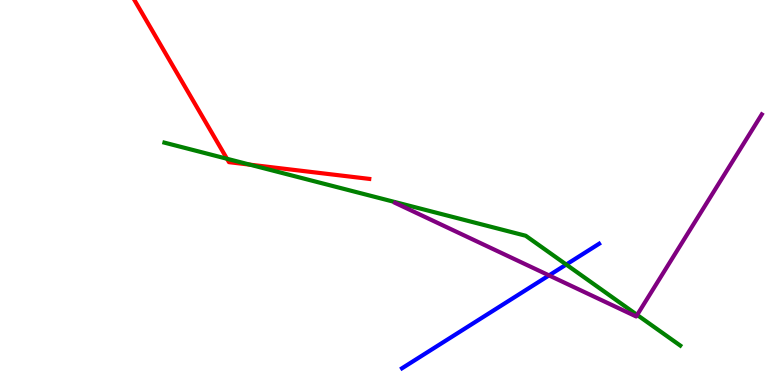[{'lines': ['blue', 'red'], 'intersections': []}, {'lines': ['green', 'red'], 'intersections': [{'x': 2.93, 'y': 5.88}, {'x': 3.22, 'y': 5.72}]}, {'lines': ['purple', 'red'], 'intersections': []}, {'lines': ['blue', 'green'], 'intersections': [{'x': 7.31, 'y': 3.13}]}, {'lines': ['blue', 'purple'], 'intersections': [{'x': 7.08, 'y': 2.85}]}, {'lines': ['green', 'purple'], 'intersections': [{'x': 8.22, 'y': 1.82}]}]